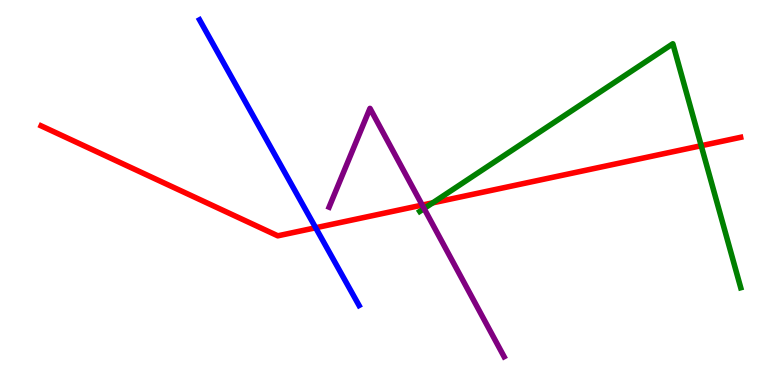[{'lines': ['blue', 'red'], 'intersections': [{'x': 4.07, 'y': 4.08}]}, {'lines': ['green', 'red'], 'intersections': [{'x': 5.58, 'y': 4.73}, {'x': 9.05, 'y': 6.22}]}, {'lines': ['purple', 'red'], 'intersections': [{'x': 5.45, 'y': 4.67}]}, {'lines': ['blue', 'green'], 'intersections': []}, {'lines': ['blue', 'purple'], 'intersections': []}, {'lines': ['green', 'purple'], 'intersections': [{'x': 5.47, 'y': 4.58}]}]